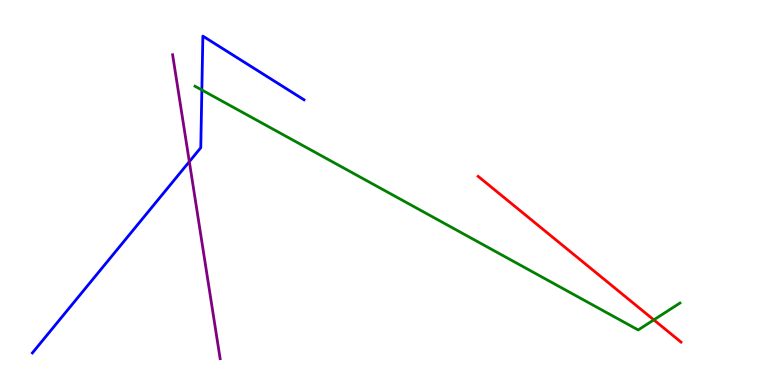[{'lines': ['blue', 'red'], 'intersections': []}, {'lines': ['green', 'red'], 'intersections': [{'x': 8.44, 'y': 1.69}]}, {'lines': ['purple', 'red'], 'intersections': []}, {'lines': ['blue', 'green'], 'intersections': [{'x': 2.6, 'y': 7.66}]}, {'lines': ['blue', 'purple'], 'intersections': [{'x': 2.44, 'y': 5.8}]}, {'lines': ['green', 'purple'], 'intersections': []}]